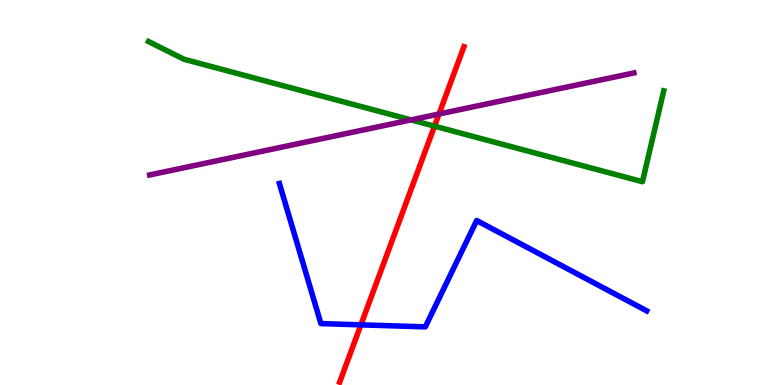[{'lines': ['blue', 'red'], 'intersections': [{'x': 4.66, 'y': 1.56}]}, {'lines': ['green', 'red'], 'intersections': [{'x': 5.61, 'y': 6.72}]}, {'lines': ['purple', 'red'], 'intersections': [{'x': 5.66, 'y': 7.04}]}, {'lines': ['blue', 'green'], 'intersections': []}, {'lines': ['blue', 'purple'], 'intersections': []}, {'lines': ['green', 'purple'], 'intersections': [{'x': 5.3, 'y': 6.89}]}]